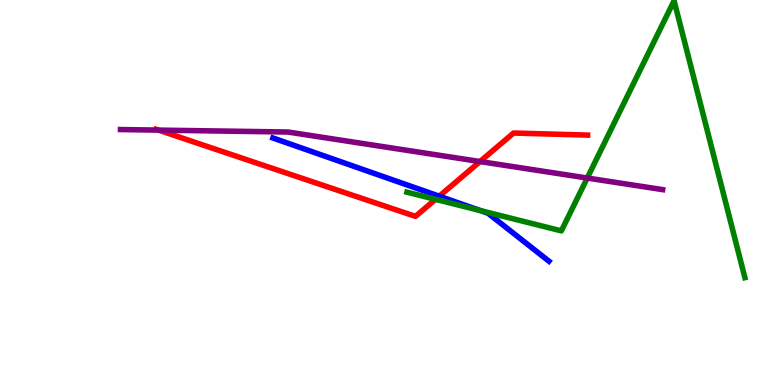[{'lines': ['blue', 'red'], 'intersections': [{'x': 5.67, 'y': 4.9}]}, {'lines': ['green', 'red'], 'intersections': [{'x': 5.62, 'y': 4.82}]}, {'lines': ['purple', 'red'], 'intersections': [{'x': 2.05, 'y': 6.62}, {'x': 6.19, 'y': 5.8}]}, {'lines': ['blue', 'green'], 'intersections': [{'x': 6.2, 'y': 4.53}]}, {'lines': ['blue', 'purple'], 'intersections': []}, {'lines': ['green', 'purple'], 'intersections': [{'x': 7.58, 'y': 5.38}]}]